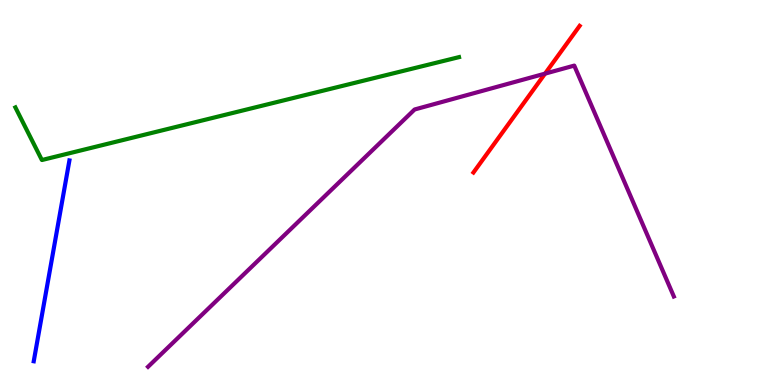[{'lines': ['blue', 'red'], 'intersections': []}, {'lines': ['green', 'red'], 'intersections': []}, {'lines': ['purple', 'red'], 'intersections': [{'x': 7.03, 'y': 8.09}]}, {'lines': ['blue', 'green'], 'intersections': []}, {'lines': ['blue', 'purple'], 'intersections': []}, {'lines': ['green', 'purple'], 'intersections': []}]